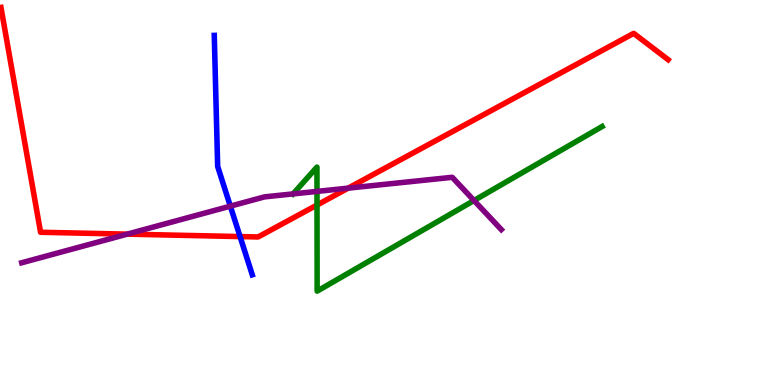[{'lines': ['blue', 'red'], 'intersections': [{'x': 3.1, 'y': 3.86}]}, {'lines': ['green', 'red'], 'intersections': [{'x': 4.09, 'y': 4.67}]}, {'lines': ['purple', 'red'], 'intersections': [{'x': 1.64, 'y': 3.92}, {'x': 4.49, 'y': 5.11}]}, {'lines': ['blue', 'green'], 'intersections': []}, {'lines': ['blue', 'purple'], 'intersections': [{'x': 2.97, 'y': 4.65}]}, {'lines': ['green', 'purple'], 'intersections': [{'x': 3.78, 'y': 4.96}, {'x': 4.09, 'y': 5.03}, {'x': 6.12, 'y': 4.79}]}]